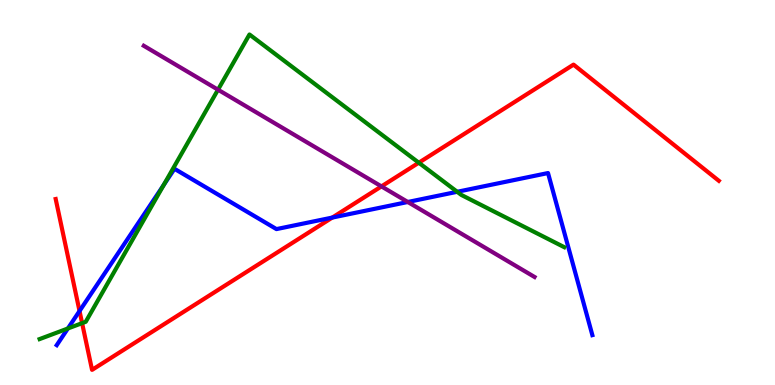[{'lines': ['blue', 'red'], 'intersections': [{'x': 1.03, 'y': 1.92}, {'x': 4.29, 'y': 4.35}]}, {'lines': ['green', 'red'], 'intersections': [{'x': 1.06, 'y': 1.61}, {'x': 5.4, 'y': 5.77}]}, {'lines': ['purple', 'red'], 'intersections': [{'x': 4.92, 'y': 5.16}]}, {'lines': ['blue', 'green'], 'intersections': [{'x': 0.876, 'y': 1.47}, {'x': 2.11, 'y': 5.2}, {'x': 5.9, 'y': 5.02}]}, {'lines': ['blue', 'purple'], 'intersections': [{'x': 5.26, 'y': 4.75}]}, {'lines': ['green', 'purple'], 'intersections': [{'x': 2.81, 'y': 7.67}]}]